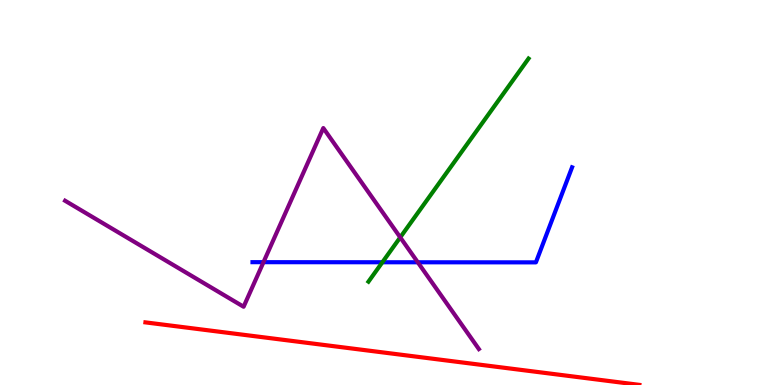[{'lines': ['blue', 'red'], 'intersections': []}, {'lines': ['green', 'red'], 'intersections': []}, {'lines': ['purple', 'red'], 'intersections': []}, {'lines': ['blue', 'green'], 'intersections': [{'x': 4.93, 'y': 3.19}]}, {'lines': ['blue', 'purple'], 'intersections': [{'x': 3.4, 'y': 3.19}, {'x': 5.39, 'y': 3.19}]}, {'lines': ['green', 'purple'], 'intersections': [{'x': 5.16, 'y': 3.83}]}]